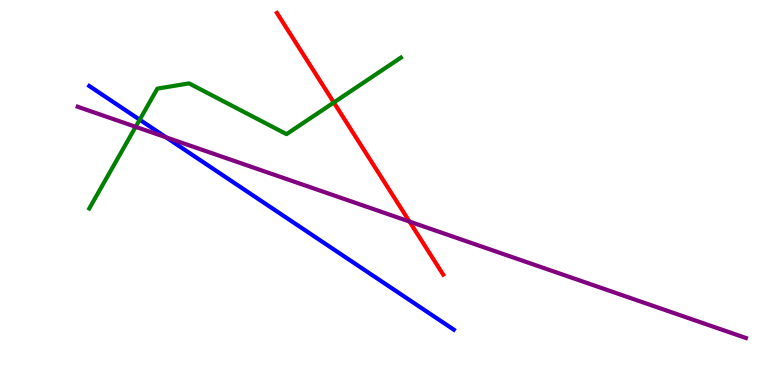[{'lines': ['blue', 'red'], 'intersections': []}, {'lines': ['green', 'red'], 'intersections': [{'x': 4.31, 'y': 7.34}]}, {'lines': ['purple', 'red'], 'intersections': [{'x': 5.28, 'y': 4.25}]}, {'lines': ['blue', 'green'], 'intersections': [{'x': 1.8, 'y': 6.89}]}, {'lines': ['blue', 'purple'], 'intersections': [{'x': 2.14, 'y': 6.43}]}, {'lines': ['green', 'purple'], 'intersections': [{'x': 1.75, 'y': 6.71}]}]